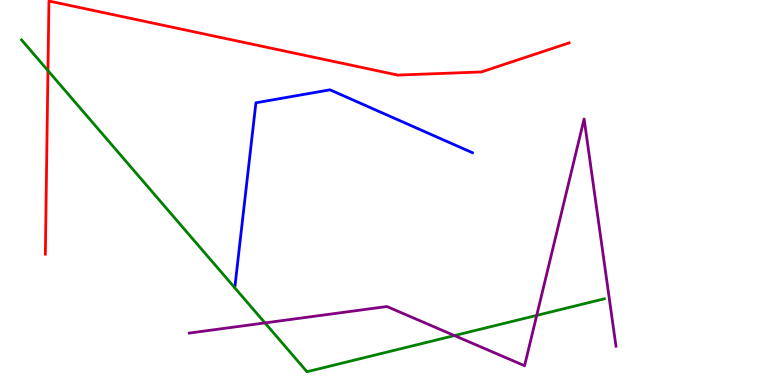[{'lines': ['blue', 'red'], 'intersections': []}, {'lines': ['green', 'red'], 'intersections': [{'x': 0.619, 'y': 8.17}]}, {'lines': ['purple', 'red'], 'intersections': []}, {'lines': ['blue', 'green'], 'intersections': []}, {'lines': ['blue', 'purple'], 'intersections': []}, {'lines': ['green', 'purple'], 'intersections': [{'x': 3.42, 'y': 1.61}, {'x': 5.86, 'y': 1.28}, {'x': 6.93, 'y': 1.81}]}]